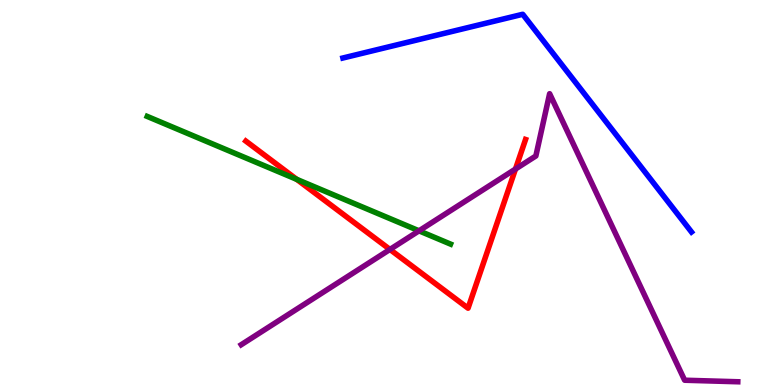[{'lines': ['blue', 'red'], 'intersections': []}, {'lines': ['green', 'red'], 'intersections': [{'x': 3.83, 'y': 5.34}]}, {'lines': ['purple', 'red'], 'intersections': [{'x': 5.03, 'y': 3.52}, {'x': 6.65, 'y': 5.61}]}, {'lines': ['blue', 'green'], 'intersections': []}, {'lines': ['blue', 'purple'], 'intersections': []}, {'lines': ['green', 'purple'], 'intersections': [{'x': 5.41, 'y': 4.0}]}]